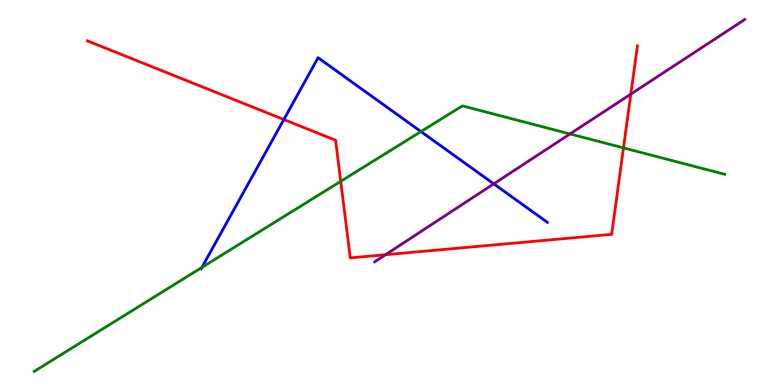[{'lines': ['blue', 'red'], 'intersections': [{'x': 3.66, 'y': 6.9}]}, {'lines': ['green', 'red'], 'intersections': [{'x': 4.4, 'y': 5.29}, {'x': 8.04, 'y': 6.16}]}, {'lines': ['purple', 'red'], 'intersections': [{'x': 4.97, 'y': 3.38}, {'x': 8.14, 'y': 7.56}]}, {'lines': ['blue', 'green'], 'intersections': [{'x': 2.61, 'y': 3.05}, {'x': 5.43, 'y': 6.58}]}, {'lines': ['blue', 'purple'], 'intersections': [{'x': 6.37, 'y': 5.22}]}, {'lines': ['green', 'purple'], 'intersections': [{'x': 7.35, 'y': 6.52}]}]